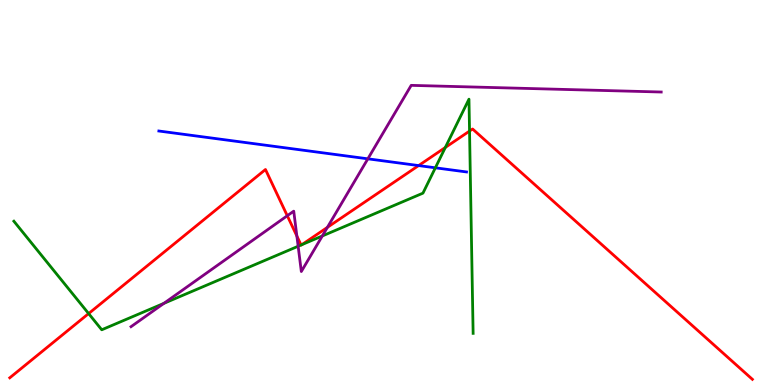[{'lines': ['blue', 'red'], 'intersections': [{'x': 5.4, 'y': 5.7}]}, {'lines': ['green', 'red'], 'intersections': [{'x': 1.14, 'y': 1.86}, {'x': 3.89, 'y': 3.64}, {'x': 3.89, 'y': 3.65}, {'x': 5.75, 'y': 6.17}, {'x': 6.06, 'y': 6.6}]}, {'lines': ['purple', 'red'], 'intersections': [{'x': 3.71, 'y': 4.4}, {'x': 3.83, 'y': 3.87}, {'x': 4.22, 'y': 4.09}]}, {'lines': ['blue', 'green'], 'intersections': [{'x': 5.62, 'y': 5.64}]}, {'lines': ['blue', 'purple'], 'intersections': [{'x': 4.75, 'y': 5.87}]}, {'lines': ['green', 'purple'], 'intersections': [{'x': 2.11, 'y': 2.12}, {'x': 3.85, 'y': 3.6}, {'x': 4.16, 'y': 3.87}]}]